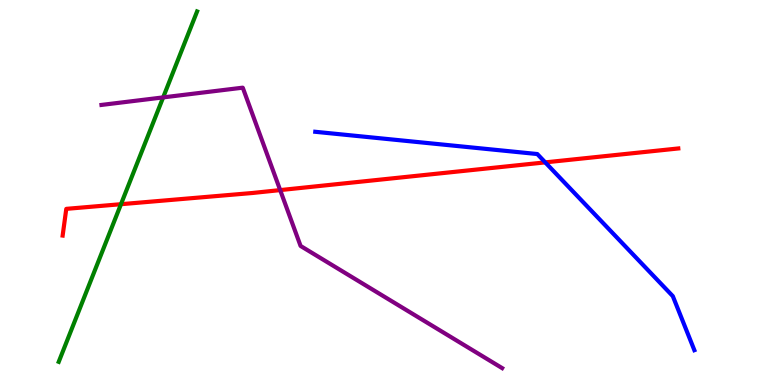[{'lines': ['blue', 'red'], 'intersections': [{'x': 7.04, 'y': 5.78}]}, {'lines': ['green', 'red'], 'intersections': [{'x': 1.56, 'y': 4.7}]}, {'lines': ['purple', 'red'], 'intersections': [{'x': 3.62, 'y': 5.06}]}, {'lines': ['blue', 'green'], 'intersections': []}, {'lines': ['blue', 'purple'], 'intersections': []}, {'lines': ['green', 'purple'], 'intersections': [{'x': 2.11, 'y': 7.47}]}]